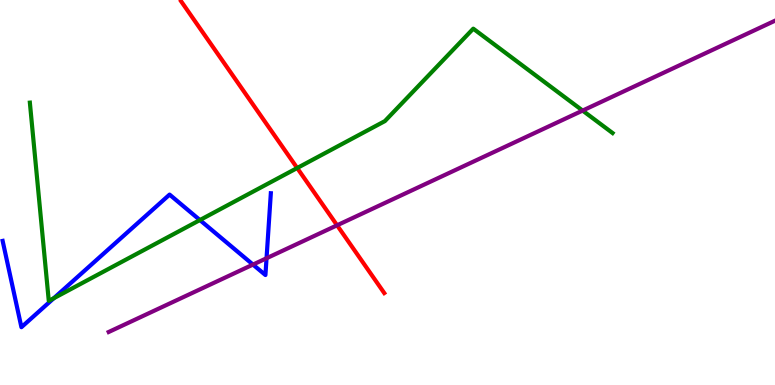[{'lines': ['blue', 'red'], 'intersections': []}, {'lines': ['green', 'red'], 'intersections': [{'x': 3.83, 'y': 5.64}]}, {'lines': ['purple', 'red'], 'intersections': [{'x': 4.35, 'y': 4.15}]}, {'lines': ['blue', 'green'], 'intersections': [{'x': 0.694, 'y': 2.25}, {'x': 2.58, 'y': 4.28}]}, {'lines': ['blue', 'purple'], 'intersections': [{'x': 3.26, 'y': 3.13}, {'x': 3.44, 'y': 3.29}]}, {'lines': ['green', 'purple'], 'intersections': [{'x': 7.52, 'y': 7.13}]}]